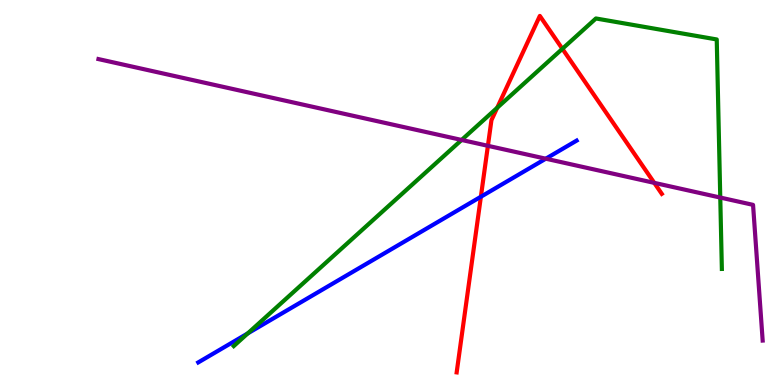[{'lines': ['blue', 'red'], 'intersections': [{'x': 6.2, 'y': 4.89}]}, {'lines': ['green', 'red'], 'intersections': [{'x': 6.42, 'y': 7.2}, {'x': 7.26, 'y': 8.73}]}, {'lines': ['purple', 'red'], 'intersections': [{'x': 6.3, 'y': 6.21}, {'x': 8.44, 'y': 5.25}]}, {'lines': ['blue', 'green'], 'intersections': [{'x': 3.2, 'y': 1.34}]}, {'lines': ['blue', 'purple'], 'intersections': [{'x': 7.04, 'y': 5.88}]}, {'lines': ['green', 'purple'], 'intersections': [{'x': 5.96, 'y': 6.36}, {'x': 9.29, 'y': 4.87}]}]